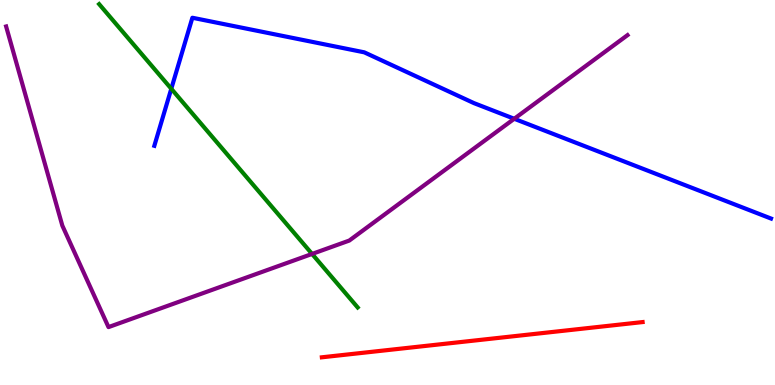[{'lines': ['blue', 'red'], 'intersections': []}, {'lines': ['green', 'red'], 'intersections': []}, {'lines': ['purple', 'red'], 'intersections': []}, {'lines': ['blue', 'green'], 'intersections': [{'x': 2.21, 'y': 7.69}]}, {'lines': ['blue', 'purple'], 'intersections': [{'x': 6.64, 'y': 6.91}]}, {'lines': ['green', 'purple'], 'intersections': [{'x': 4.03, 'y': 3.4}]}]